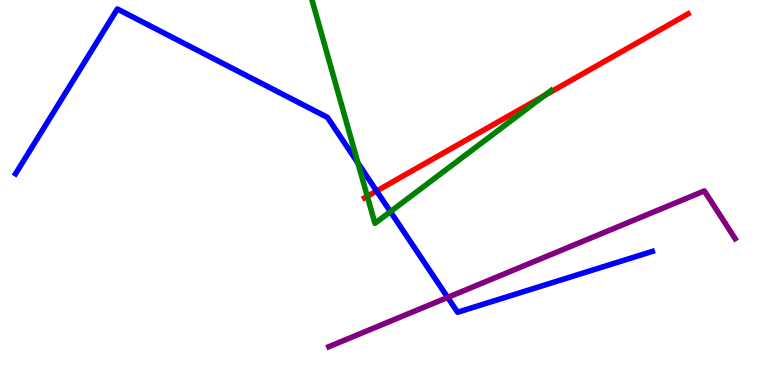[{'lines': ['blue', 'red'], 'intersections': [{'x': 4.86, 'y': 5.04}]}, {'lines': ['green', 'red'], 'intersections': [{'x': 4.74, 'y': 4.9}, {'x': 7.02, 'y': 7.52}]}, {'lines': ['purple', 'red'], 'intersections': []}, {'lines': ['blue', 'green'], 'intersections': [{'x': 4.62, 'y': 5.77}, {'x': 5.04, 'y': 4.5}]}, {'lines': ['blue', 'purple'], 'intersections': [{'x': 5.78, 'y': 2.28}]}, {'lines': ['green', 'purple'], 'intersections': []}]